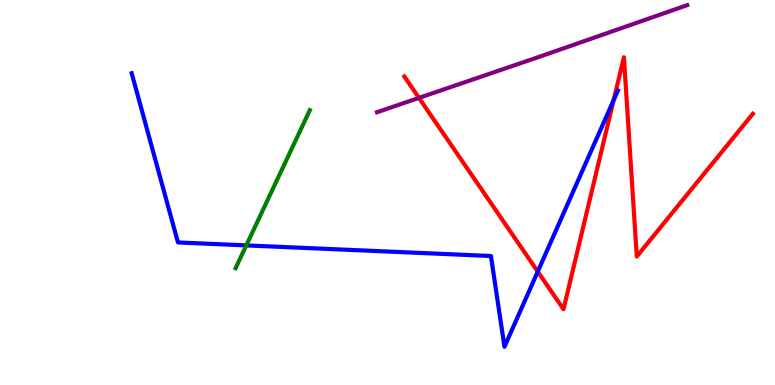[{'lines': ['blue', 'red'], 'intersections': [{'x': 6.94, 'y': 2.95}, {'x': 7.92, 'y': 7.4}]}, {'lines': ['green', 'red'], 'intersections': []}, {'lines': ['purple', 'red'], 'intersections': [{'x': 5.41, 'y': 7.46}]}, {'lines': ['blue', 'green'], 'intersections': [{'x': 3.18, 'y': 3.63}]}, {'lines': ['blue', 'purple'], 'intersections': []}, {'lines': ['green', 'purple'], 'intersections': []}]